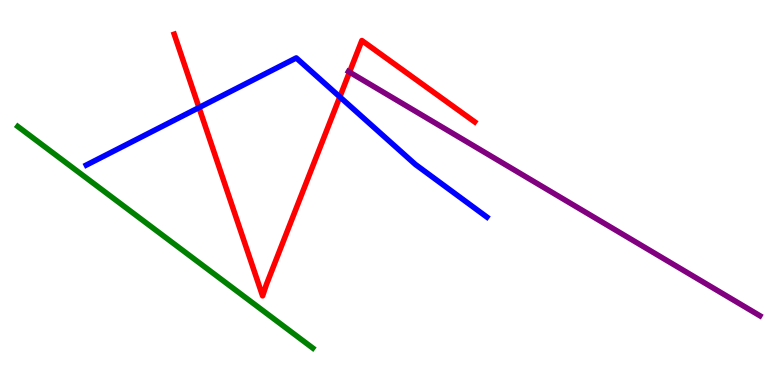[{'lines': ['blue', 'red'], 'intersections': [{'x': 2.57, 'y': 7.21}, {'x': 4.38, 'y': 7.48}]}, {'lines': ['green', 'red'], 'intersections': []}, {'lines': ['purple', 'red'], 'intersections': [{'x': 4.51, 'y': 8.13}]}, {'lines': ['blue', 'green'], 'intersections': []}, {'lines': ['blue', 'purple'], 'intersections': []}, {'lines': ['green', 'purple'], 'intersections': []}]